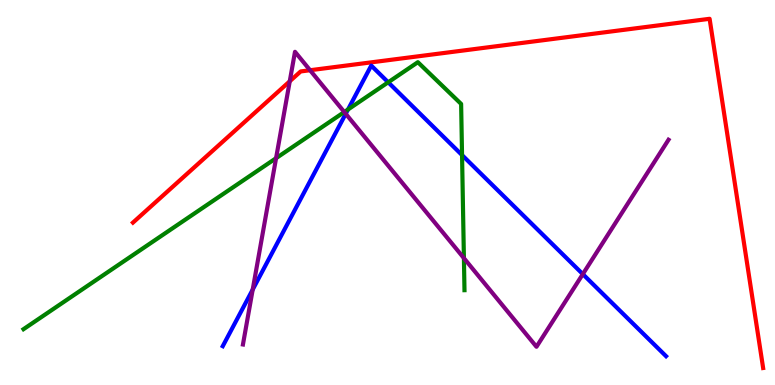[{'lines': ['blue', 'red'], 'intersections': []}, {'lines': ['green', 'red'], 'intersections': []}, {'lines': ['purple', 'red'], 'intersections': [{'x': 3.74, 'y': 7.89}, {'x': 4.0, 'y': 8.18}]}, {'lines': ['blue', 'green'], 'intersections': [{'x': 4.49, 'y': 7.16}, {'x': 5.01, 'y': 7.86}, {'x': 5.96, 'y': 5.97}]}, {'lines': ['blue', 'purple'], 'intersections': [{'x': 3.26, 'y': 2.48}, {'x': 4.46, 'y': 7.04}, {'x': 7.52, 'y': 2.88}]}, {'lines': ['green', 'purple'], 'intersections': [{'x': 3.56, 'y': 5.89}, {'x': 4.44, 'y': 7.09}, {'x': 5.99, 'y': 3.3}]}]